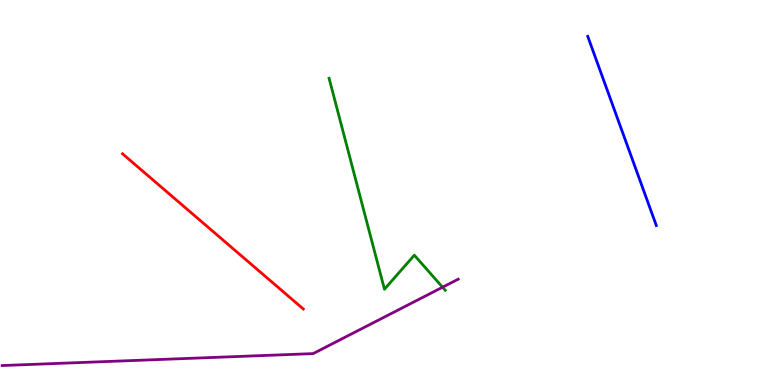[{'lines': ['blue', 'red'], 'intersections': []}, {'lines': ['green', 'red'], 'intersections': []}, {'lines': ['purple', 'red'], 'intersections': []}, {'lines': ['blue', 'green'], 'intersections': []}, {'lines': ['blue', 'purple'], 'intersections': []}, {'lines': ['green', 'purple'], 'intersections': [{'x': 5.71, 'y': 2.54}]}]